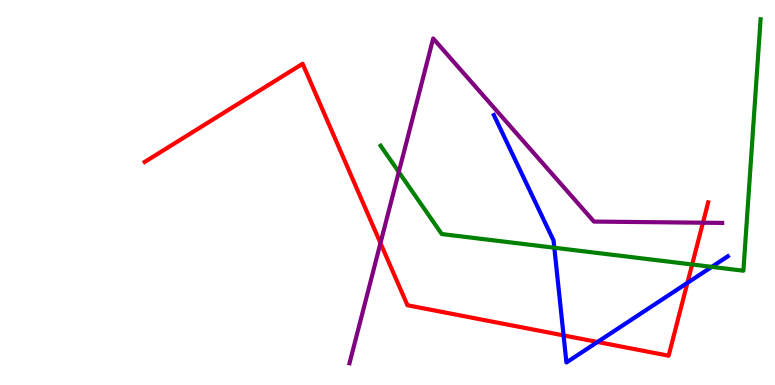[{'lines': ['blue', 'red'], 'intersections': [{'x': 7.27, 'y': 1.29}, {'x': 7.71, 'y': 1.12}, {'x': 8.87, 'y': 2.65}]}, {'lines': ['green', 'red'], 'intersections': [{'x': 8.93, 'y': 3.13}]}, {'lines': ['purple', 'red'], 'intersections': [{'x': 4.91, 'y': 3.69}, {'x': 9.07, 'y': 4.22}]}, {'lines': ['blue', 'green'], 'intersections': [{'x': 7.15, 'y': 3.57}, {'x': 9.18, 'y': 3.07}]}, {'lines': ['blue', 'purple'], 'intersections': []}, {'lines': ['green', 'purple'], 'intersections': [{'x': 5.15, 'y': 5.53}]}]